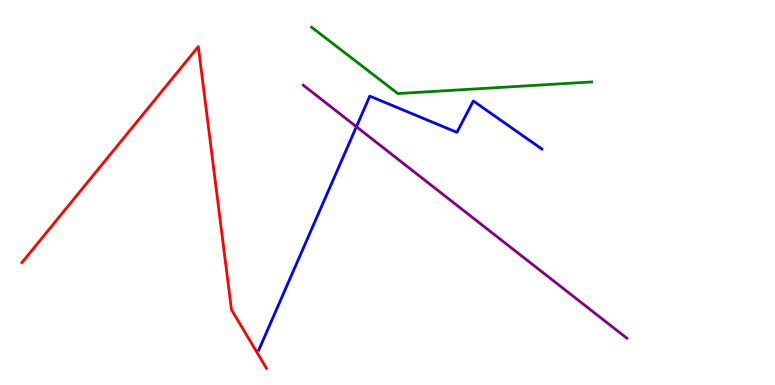[{'lines': ['blue', 'red'], 'intersections': []}, {'lines': ['green', 'red'], 'intersections': []}, {'lines': ['purple', 'red'], 'intersections': []}, {'lines': ['blue', 'green'], 'intersections': []}, {'lines': ['blue', 'purple'], 'intersections': [{'x': 4.6, 'y': 6.71}]}, {'lines': ['green', 'purple'], 'intersections': []}]